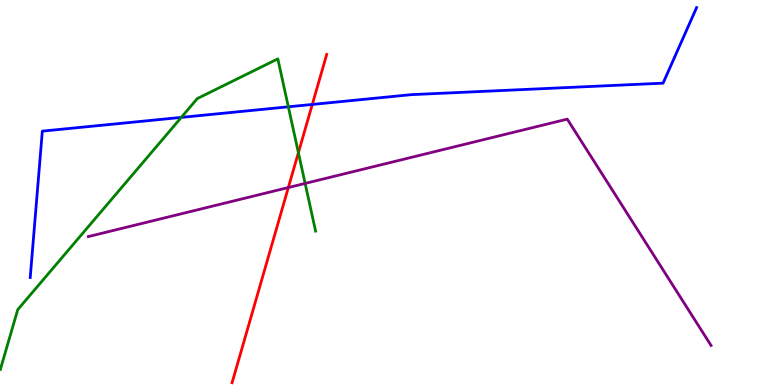[{'lines': ['blue', 'red'], 'intersections': [{'x': 4.03, 'y': 7.29}]}, {'lines': ['green', 'red'], 'intersections': [{'x': 3.85, 'y': 6.03}]}, {'lines': ['purple', 'red'], 'intersections': [{'x': 3.72, 'y': 5.13}]}, {'lines': ['blue', 'green'], 'intersections': [{'x': 2.34, 'y': 6.95}, {'x': 3.72, 'y': 7.23}]}, {'lines': ['blue', 'purple'], 'intersections': []}, {'lines': ['green', 'purple'], 'intersections': [{'x': 3.94, 'y': 5.24}]}]